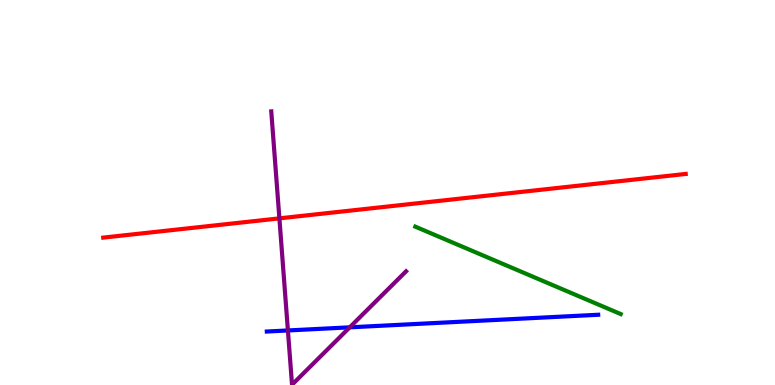[{'lines': ['blue', 'red'], 'intersections': []}, {'lines': ['green', 'red'], 'intersections': []}, {'lines': ['purple', 'red'], 'intersections': [{'x': 3.61, 'y': 4.33}]}, {'lines': ['blue', 'green'], 'intersections': []}, {'lines': ['blue', 'purple'], 'intersections': [{'x': 3.71, 'y': 1.42}, {'x': 4.51, 'y': 1.5}]}, {'lines': ['green', 'purple'], 'intersections': []}]